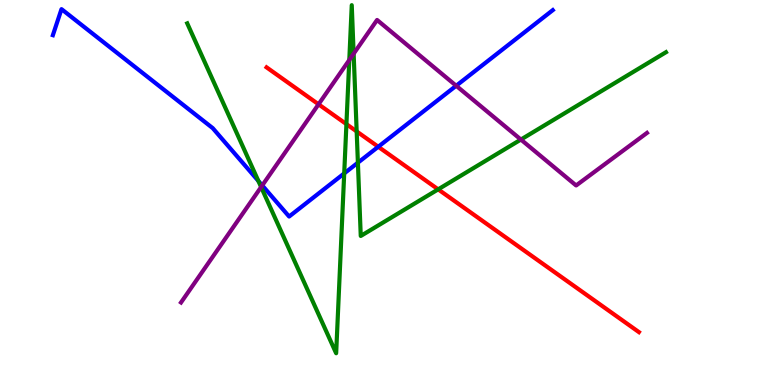[{'lines': ['blue', 'red'], 'intersections': [{'x': 4.88, 'y': 6.19}]}, {'lines': ['green', 'red'], 'intersections': [{'x': 4.47, 'y': 6.78}, {'x': 4.6, 'y': 6.59}, {'x': 5.65, 'y': 5.08}]}, {'lines': ['purple', 'red'], 'intersections': [{'x': 4.11, 'y': 7.29}]}, {'lines': ['blue', 'green'], 'intersections': [{'x': 3.33, 'y': 5.3}, {'x': 4.44, 'y': 5.5}, {'x': 4.62, 'y': 5.77}]}, {'lines': ['blue', 'purple'], 'intersections': [{'x': 3.38, 'y': 5.18}, {'x': 5.89, 'y': 7.77}]}, {'lines': ['green', 'purple'], 'intersections': [{'x': 3.37, 'y': 5.14}, {'x': 4.51, 'y': 8.44}, {'x': 4.56, 'y': 8.6}, {'x': 6.72, 'y': 6.38}]}]